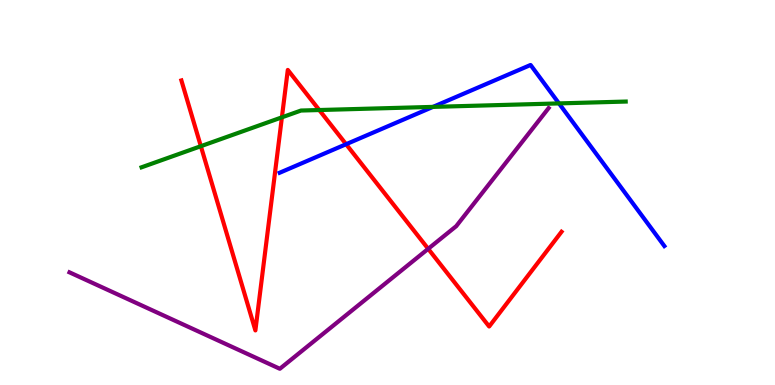[{'lines': ['blue', 'red'], 'intersections': [{'x': 4.47, 'y': 6.25}]}, {'lines': ['green', 'red'], 'intersections': [{'x': 2.59, 'y': 6.2}, {'x': 3.64, 'y': 6.95}, {'x': 4.12, 'y': 7.14}]}, {'lines': ['purple', 'red'], 'intersections': [{'x': 5.53, 'y': 3.54}]}, {'lines': ['blue', 'green'], 'intersections': [{'x': 5.59, 'y': 7.22}, {'x': 7.21, 'y': 7.31}]}, {'lines': ['blue', 'purple'], 'intersections': []}, {'lines': ['green', 'purple'], 'intersections': []}]